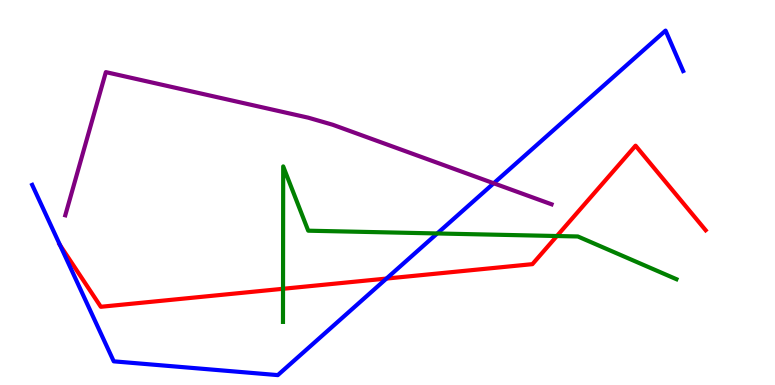[{'lines': ['blue', 'red'], 'intersections': [{'x': 0.775, 'y': 3.63}, {'x': 4.99, 'y': 2.76}]}, {'lines': ['green', 'red'], 'intersections': [{'x': 3.65, 'y': 2.5}, {'x': 7.19, 'y': 3.87}]}, {'lines': ['purple', 'red'], 'intersections': []}, {'lines': ['blue', 'green'], 'intersections': [{'x': 5.64, 'y': 3.94}]}, {'lines': ['blue', 'purple'], 'intersections': [{'x': 6.37, 'y': 5.24}]}, {'lines': ['green', 'purple'], 'intersections': []}]